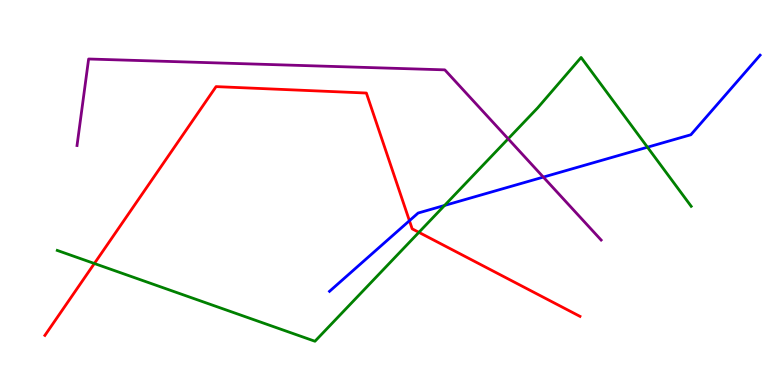[{'lines': ['blue', 'red'], 'intersections': [{'x': 5.28, 'y': 4.27}]}, {'lines': ['green', 'red'], 'intersections': [{'x': 1.22, 'y': 3.16}, {'x': 5.41, 'y': 3.97}]}, {'lines': ['purple', 'red'], 'intersections': []}, {'lines': ['blue', 'green'], 'intersections': [{'x': 5.74, 'y': 4.66}, {'x': 8.35, 'y': 6.18}]}, {'lines': ['blue', 'purple'], 'intersections': [{'x': 7.01, 'y': 5.4}]}, {'lines': ['green', 'purple'], 'intersections': [{'x': 6.56, 'y': 6.39}]}]